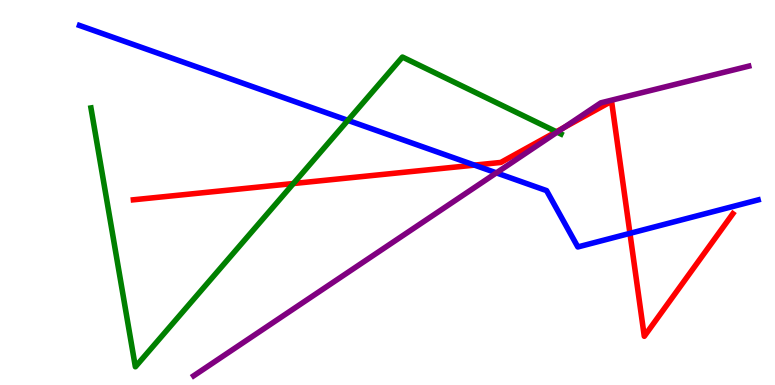[{'lines': ['blue', 'red'], 'intersections': [{'x': 6.12, 'y': 5.71}, {'x': 8.13, 'y': 3.94}]}, {'lines': ['green', 'red'], 'intersections': [{'x': 3.79, 'y': 5.23}, {'x': 7.18, 'y': 6.58}]}, {'lines': ['purple', 'red'], 'intersections': [{'x': 7.28, 'y': 6.69}]}, {'lines': ['blue', 'green'], 'intersections': [{'x': 4.49, 'y': 6.87}]}, {'lines': ['blue', 'purple'], 'intersections': [{'x': 6.41, 'y': 5.51}]}, {'lines': ['green', 'purple'], 'intersections': [{'x': 7.19, 'y': 6.57}]}]